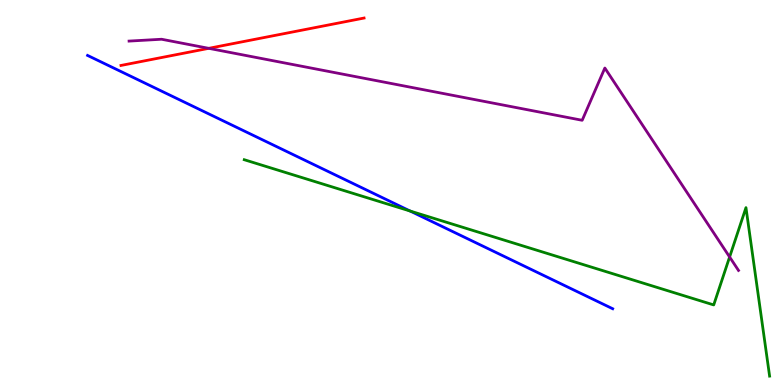[{'lines': ['blue', 'red'], 'intersections': []}, {'lines': ['green', 'red'], 'intersections': []}, {'lines': ['purple', 'red'], 'intersections': [{'x': 2.69, 'y': 8.74}]}, {'lines': ['blue', 'green'], 'intersections': [{'x': 5.29, 'y': 4.52}]}, {'lines': ['blue', 'purple'], 'intersections': []}, {'lines': ['green', 'purple'], 'intersections': [{'x': 9.41, 'y': 3.33}]}]